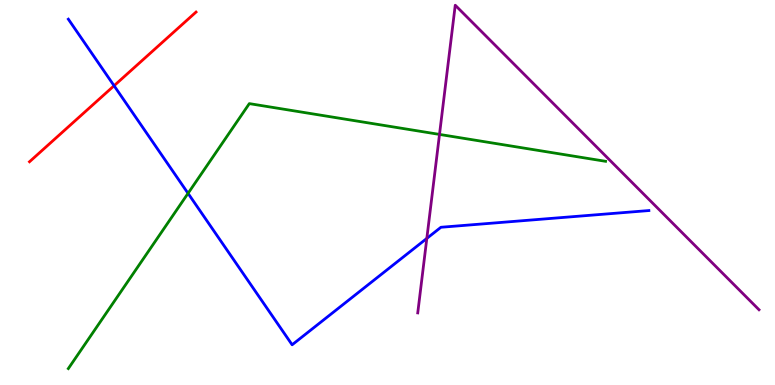[{'lines': ['blue', 'red'], 'intersections': [{'x': 1.47, 'y': 7.77}]}, {'lines': ['green', 'red'], 'intersections': []}, {'lines': ['purple', 'red'], 'intersections': []}, {'lines': ['blue', 'green'], 'intersections': [{'x': 2.43, 'y': 4.98}]}, {'lines': ['blue', 'purple'], 'intersections': [{'x': 5.51, 'y': 3.81}]}, {'lines': ['green', 'purple'], 'intersections': [{'x': 5.67, 'y': 6.51}]}]